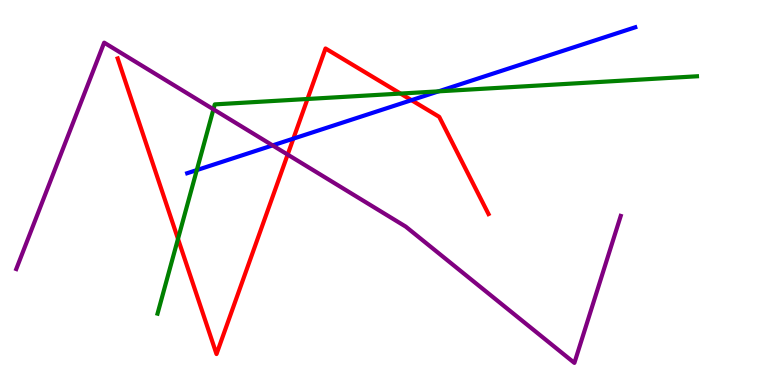[{'lines': ['blue', 'red'], 'intersections': [{'x': 3.79, 'y': 6.4}, {'x': 5.31, 'y': 7.4}]}, {'lines': ['green', 'red'], 'intersections': [{'x': 2.3, 'y': 3.8}, {'x': 3.97, 'y': 7.43}, {'x': 5.17, 'y': 7.57}]}, {'lines': ['purple', 'red'], 'intersections': [{'x': 3.71, 'y': 5.98}]}, {'lines': ['blue', 'green'], 'intersections': [{'x': 2.54, 'y': 5.58}, {'x': 5.66, 'y': 7.63}]}, {'lines': ['blue', 'purple'], 'intersections': [{'x': 3.52, 'y': 6.22}]}, {'lines': ['green', 'purple'], 'intersections': [{'x': 2.75, 'y': 7.16}]}]